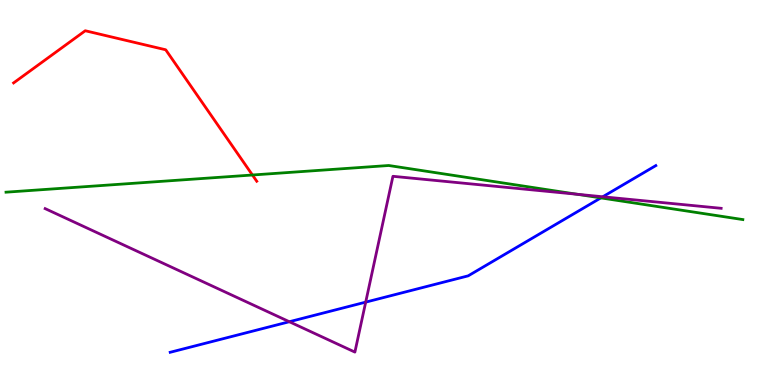[{'lines': ['blue', 'red'], 'intersections': []}, {'lines': ['green', 'red'], 'intersections': [{'x': 3.26, 'y': 5.45}]}, {'lines': ['purple', 'red'], 'intersections': []}, {'lines': ['blue', 'green'], 'intersections': [{'x': 7.75, 'y': 4.86}]}, {'lines': ['blue', 'purple'], 'intersections': [{'x': 3.73, 'y': 1.64}, {'x': 4.72, 'y': 2.15}, {'x': 7.78, 'y': 4.89}]}, {'lines': ['green', 'purple'], 'intersections': [{'x': 7.45, 'y': 4.95}]}]